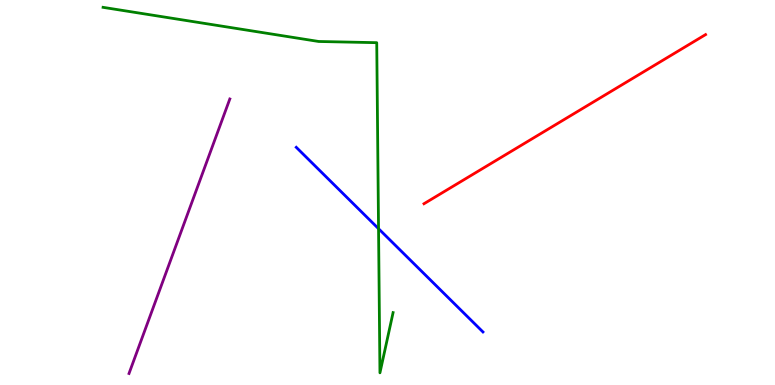[{'lines': ['blue', 'red'], 'intersections': []}, {'lines': ['green', 'red'], 'intersections': []}, {'lines': ['purple', 'red'], 'intersections': []}, {'lines': ['blue', 'green'], 'intersections': [{'x': 4.88, 'y': 4.06}]}, {'lines': ['blue', 'purple'], 'intersections': []}, {'lines': ['green', 'purple'], 'intersections': []}]